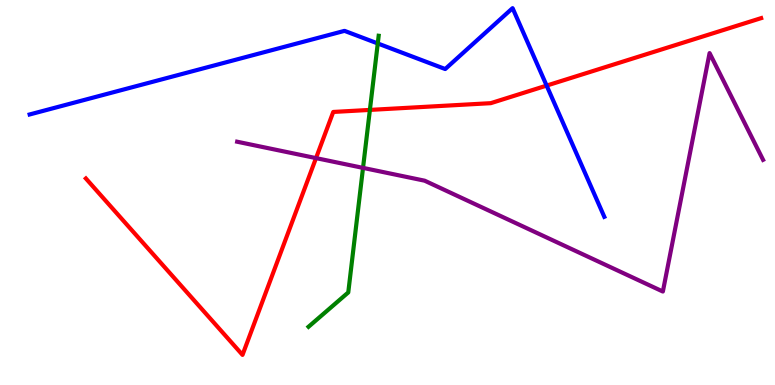[{'lines': ['blue', 'red'], 'intersections': [{'x': 7.05, 'y': 7.78}]}, {'lines': ['green', 'red'], 'intersections': [{'x': 4.77, 'y': 7.15}]}, {'lines': ['purple', 'red'], 'intersections': [{'x': 4.08, 'y': 5.89}]}, {'lines': ['blue', 'green'], 'intersections': [{'x': 4.87, 'y': 8.87}]}, {'lines': ['blue', 'purple'], 'intersections': []}, {'lines': ['green', 'purple'], 'intersections': [{'x': 4.68, 'y': 5.64}]}]